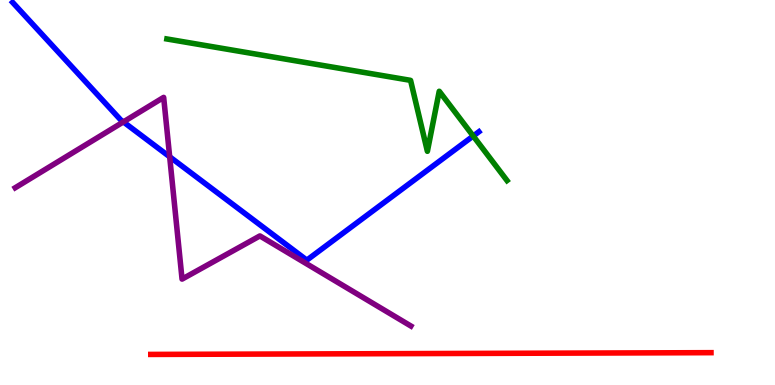[{'lines': ['blue', 'red'], 'intersections': []}, {'lines': ['green', 'red'], 'intersections': []}, {'lines': ['purple', 'red'], 'intersections': []}, {'lines': ['blue', 'green'], 'intersections': [{'x': 6.11, 'y': 6.47}]}, {'lines': ['blue', 'purple'], 'intersections': [{'x': 1.59, 'y': 6.83}, {'x': 2.19, 'y': 5.93}]}, {'lines': ['green', 'purple'], 'intersections': []}]